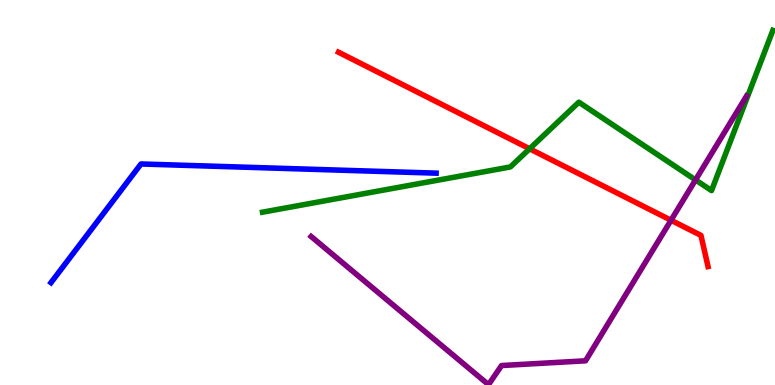[{'lines': ['blue', 'red'], 'intersections': []}, {'lines': ['green', 'red'], 'intersections': [{'x': 6.83, 'y': 6.14}]}, {'lines': ['purple', 'red'], 'intersections': [{'x': 8.66, 'y': 4.28}]}, {'lines': ['blue', 'green'], 'intersections': []}, {'lines': ['blue', 'purple'], 'intersections': []}, {'lines': ['green', 'purple'], 'intersections': [{'x': 8.97, 'y': 5.33}]}]